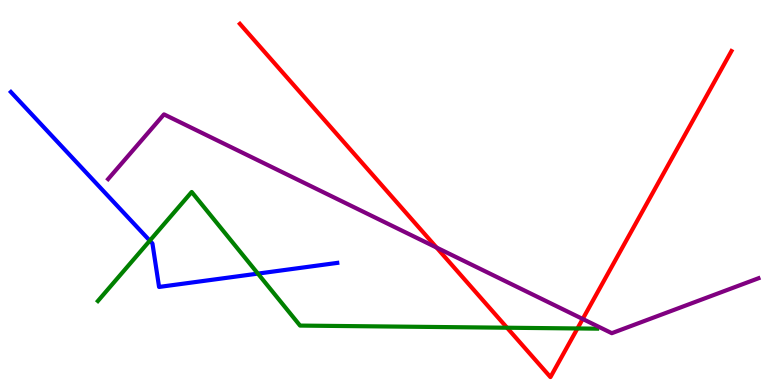[{'lines': ['blue', 'red'], 'intersections': []}, {'lines': ['green', 'red'], 'intersections': [{'x': 6.54, 'y': 1.49}, {'x': 7.45, 'y': 1.47}]}, {'lines': ['purple', 'red'], 'intersections': [{'x': 5.63, 'y': 3.57}, {'x': 7.52, 'y': 1.71}]}, {'lines': ['blue', 'green'], 'intersections': [{'x': 1.93, 'y': 3.75}, {'x': 3.33, 'y': 2.89}]}, {'lines': ['blue', 'purple'], 'intersections': []}, {'lines': ['green', 'purple'], 'intersections': []}]